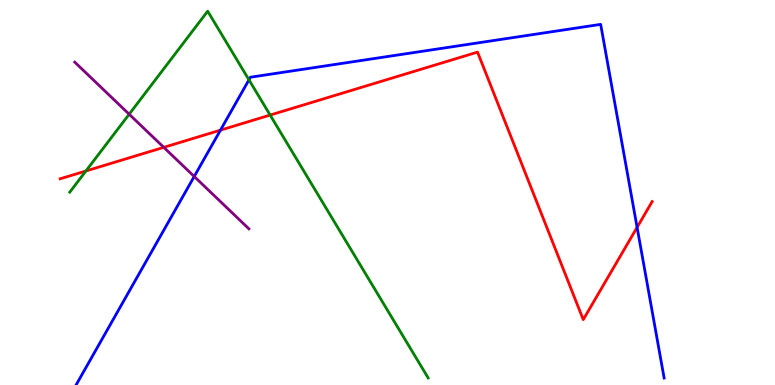[{'lines': ['blue', 'red'], 'intersections': [{'x': 2.84, 'y': 6.62}, {'x': 8.22, 'y': 4.09}]}, {'lines': ['green', 'red'], 'intersections': [{'x': 1.11, 'y': 5.56}, {'x': 3.49, 'y': 7.01}]}, {'lines': ['purple', 'red'], 'intersections': [{'x': 2.11, 'y': 6.17}]}, {'lines': ['blue', 'green'], 'intersections': [{'x': 3.21, 'y': 7.93}]}, {'lines': ['blue', 'purple'], 'intersections': [{'x': 2.51, 'y': 5.42}]}, {'lines': ['green', 'purple'], 'intersections': [{'x': 1.67, 'y': 7.03}]}]